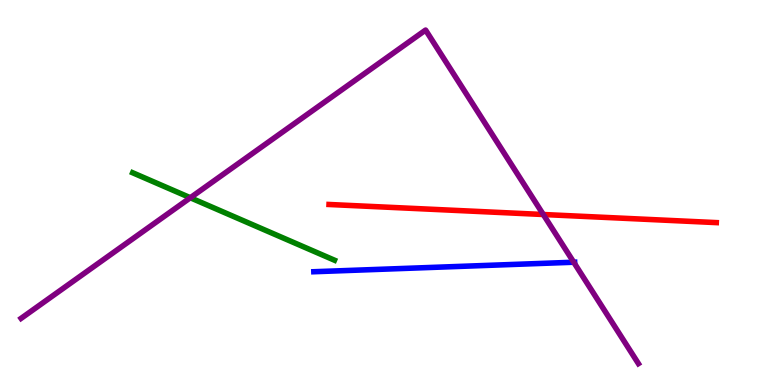[{'lines': ['blue', 'red'], 'intersections': []}, {'lines': ['green', 'red'], 'intersections': []}, {'lines': ['purple', 'red'], 'intersections': [{'x': 7.01, 'y': 4.43}]}, {'lines': ['blue', 'green'], 'intersections': []}, {'lines': ['blue', 'purple'], 'intersections': [{'x': 7.4, 'y': 3.19}]}, {'lines': ['green', 'purple'], 'intersections': [{'x': 2.46, 'y': 4.86}]}]